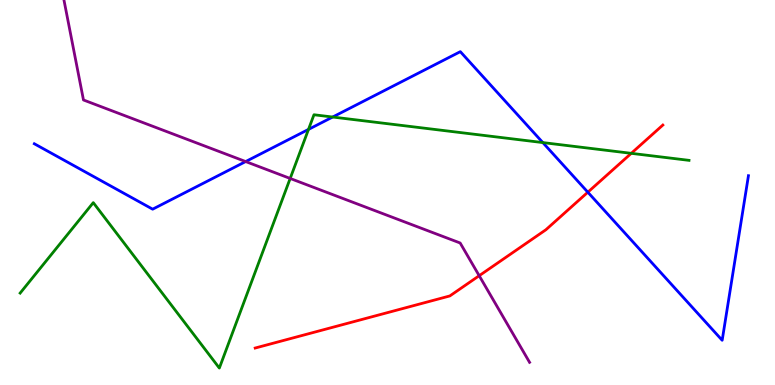[{'lines': ['blue', 'red'], 'intersections': [{'x': 7.58, 'y': 5.01}]}, {'lines': ['green', 'red'], 'intersections': [{'x': 8.15, 'y': 6.02}]}, {'lines': ['purple', 'red'], 'intersections': [{'x': 6.18, 'y': 2.84}]}, {'lines': ['blue', 'green'], 'intersections': [{'x': 3.98, 'y': 6.64}, {'x': 4.29, 'y': 6.96}, {'x': 7.0, 'y': 6.3}]}, {'lines': ['blue', 'purple'], 'intersections': [{'x': 3.17, 'y': 5.8}]}, {'lines': ['green', 'purple'], 'intersections': [{'x': 3.74, 'y': 5.36}]}]